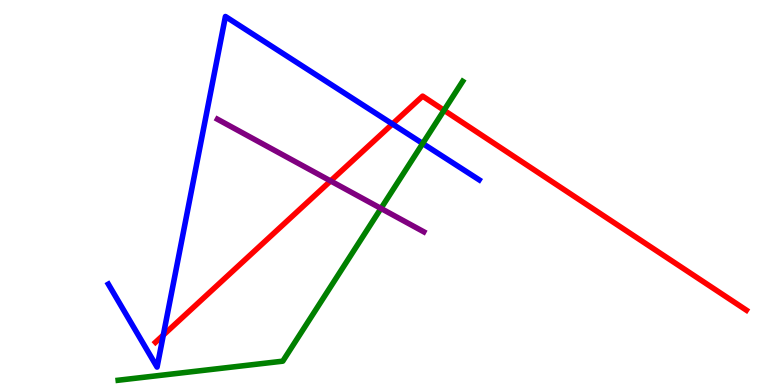[{'lines': ['blue', 'red'], 'intersections': [{'x': 2.11, 'y': 1.3}, {'x': 5.06, 'y': 6.78}]}, {'lines': ['green', 'red'], 'intersections': [{'x': 5.73, 'y': 7.14}]}, {'lines': ['purple', 'red'], 'intersections': [{'x': 4.27, 'y': 5.3}]}, {'lines': ['blue', 'green'], 'intersections': [{'x': 5.45, 'y': 6.27}]}, {'lines': ['blue', 'purple'], 'intersections': []}, {'lines': ['green', 'purple'], 'intersections': [{'x': 4.92, 'y': 4.59}]}]